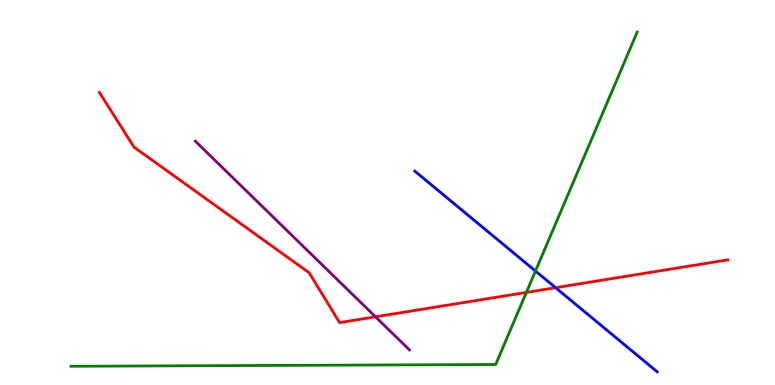[{'lines': ['blue', 'red'], 'intersections': [{'x': 7.17, 'y': 2.53}]}, {'lines': ['green', 'red'], 'intersections': [{'x': 6.79, 'y': 2.4}]}, {'lines': ['purple', 'red'], 'intersections': [{'x': 4.85, 'y': 1.77}]}, {'lines': ['blue', 'green'], 'intersections': [{'x': 6.91, 'y': 2.96}]}, {'lines': ['blue', 'purple'], 'intersections': []}, {'lines': ['green', 'purple'], 'intersections': []}]